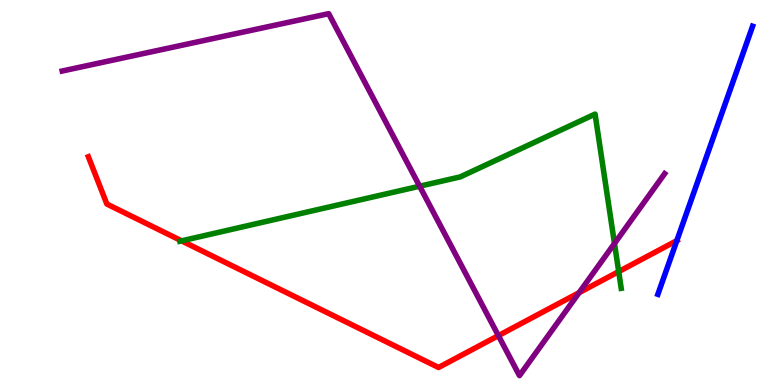[{'lines': ['blue', 'red'], 'intersections': [{'x': 8.73, 'y': 3.75}]}, {'lines': ['green', 'red'], 'intersections': [{'x': 2.34, 'y': 3.74}, {'x': 7.98, 'y': 2.95}]}, {'lines': ['purple', 'red'], 'intersections': [{'x': 6.43, 'y': 1.28}, {'x': 7.47, 'y': 2.4}]}, {'lines': ['blue', 'green'], 'intersections': []}, {'lines': ['blue', 'purple'], 'intersections': []}, {'lines': ['green', 'purple'], 'intersections': [{'x': 5.41, 'y': 5.16}, {'x': 7.93, 'y': 3.68}]}]